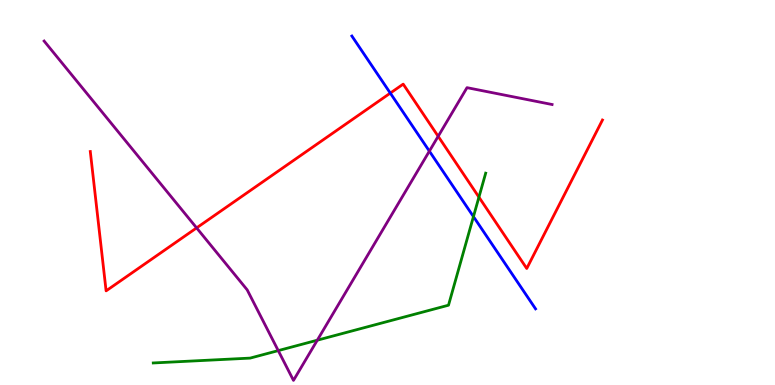[{'lines': ['blue', 'red'], 'intersections': [{'x': 5.04, 'y': 7.58}]}, {'lines': ['green', 'red'], 'intersections': [{'x': 6.18, 'y': 4.88}]}, {'lines': ['purple', 'red'], 'intersections': [{'x': 2.54, 'y': 4.08}, {'x': 5.65, 'y': 6.46}]}, {'lines': ['blue', 'green'], 'intersections': [{'x': 6.11, 'y': 4.37}]}, {'lines': ['blue', 'purple'], 'intersections': [{'x': 5.54, 'y': 6.07}]}, {'lines': ['green', 'purple'], 'intersections': [{'x': 3.59, 'y': 0.893}, {'x': 4.09, 'y': 1.16}]}]